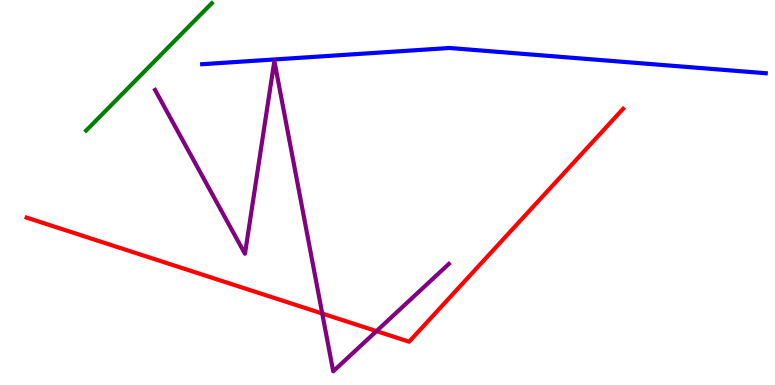[{'lines': ['blue', 'red'], 'intersections': []}, {'lines': ['green', 'red'], 'intersections': []}, {'lines': ['purple', 'red'], 'intersections': [{'x': 4.16, 'y': 1.86}, {'x': 4.86, 'y': 1.4}]}, {'lines': ['blue', 'green'], 'intersections': []}, {'lines': ['blue', 'purple'], 'intersections': []}, {'lines': ['green', 'purple'], 'intersections': []}]